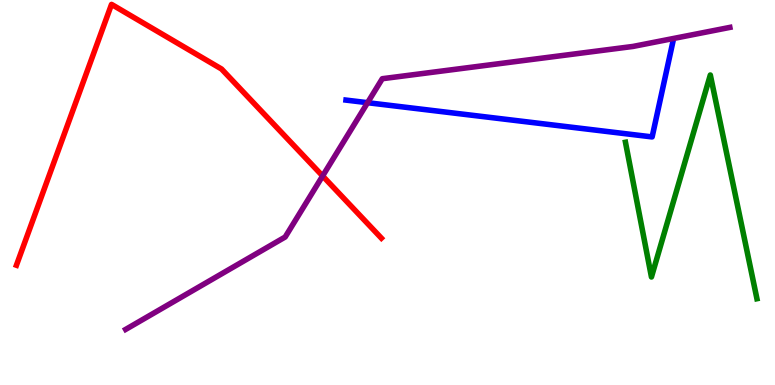[{'lines': ['blue', 'red'], 'intersections': []}, {'lines': ['green', 'red'], 'intersections': []}, {'lines': ['purple', 'red'], 'intersections': [{'x': 4.16, 'y': 5.43}]}, {'lines': ['blue', 'green'], 'intersections': []}, {'lines': ['blue', 'purple'], 'intersections': [{'x': 4.74, 'y': 7.33}]}, {'lines': ['green', 'purple'], 'intersections': []}]